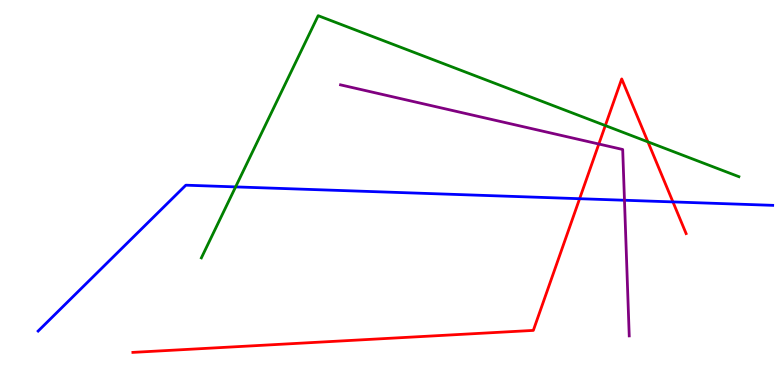[{'lines': ['blue', 'red'], 'intersections': [{'x': 7.48, 'y': 4.84}, {'x': 8.68, 'y': 4.76}]}, {'lines': ['green', 'red'], 'intersections': [{'x': 7.81, 'y': 6.74}, {'x': 8.36, 'y': 6.32}]}, {'lines': ['purple', 'red'], 'intersections': [{'x': 7.73, 'y': 6.26}]}, {'lines': ['blue', 'green'], 'intersections': [{'x': 3.04, 'y': 5.15}]}, {'lines': ['blue', 'purple'], 'intersections': [{'x': 8.06, 'y': 4.8}]}, {'lines': ['green', 'purple'], 'intersections': []}]